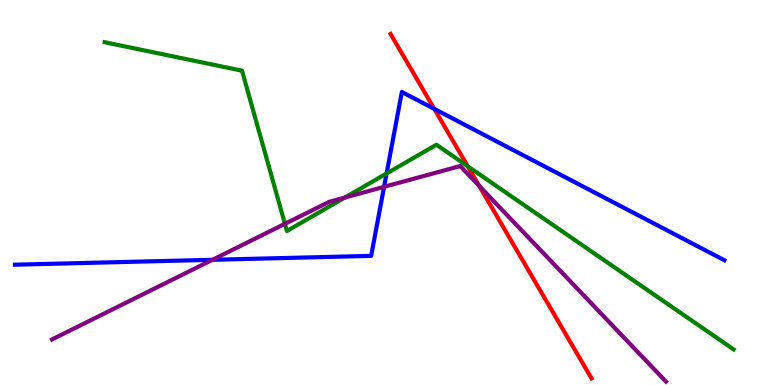[{'lines': ['blue', 'red'], 'intersections': [{'x': 5.6, 'y': 7.17}]}, {'lines': ['green', 'red'], 'intersections': [{'x': 6.04, 'y': 5.68}]}, {'lines': ['purple', 'red'], 'intersections': [{'x': 6.18, 'y': 5.17}]}, {'lines': ['blue', 'green'], 'intersections': [{'x': 4.99, 'y': 5.49}]}, {'lines': ['blue', 'purple'], 'intersections': [{'x': 2.74, 'y': 3.25}, {'x': 4.96, 'y': 5.15}]}, {'lines': ['green', 'purple'], 'intersections': [{'x': 3.68, 'y': 4.19}, {'x': 4.45, 'y': 4.87}]}]